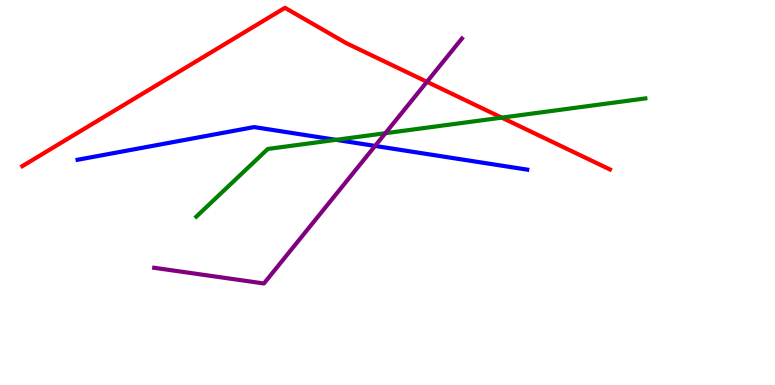[{'lines': ['blue', 'red'], 'intersections': []}, {'lines': ['green', 'red'], 'intersections': [{'x': 6.47, 'y': 6.94}]}, {'lines': ['purple', 'red'], 'intersections': [{'x': 5.51, 'y': 7.88}]}, {'lines': ['blue', 'green'], 'intersections': [{'x': 4.33, 'y': 6.37}]}, {'lines': ['blue', 'purple'], 'intersections': [{'x': 4.84, 'y': 6.21}]}, {'lines': ['green', 'purple'], 'intersections': [{'x': 4.97, 'y': 6.54}]}]